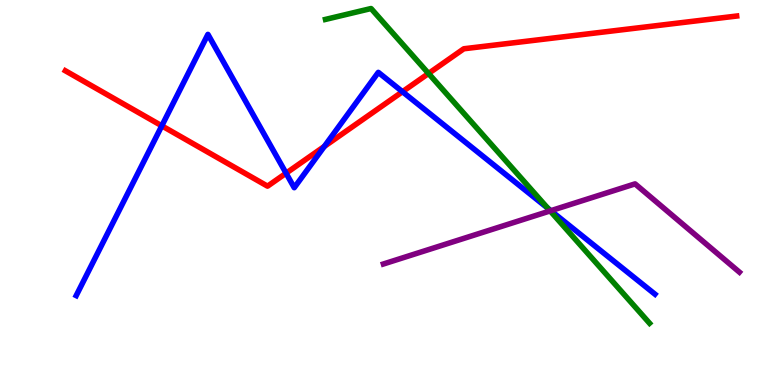[{'lines': ['blue', 'red'], 'intersections': [{'x': 2.09, 'y': 6.73}, {'x': 3.69, 'y': 5.5}, {'x': 4.19, 'y': 6.2}, {'x': 5.19, 'y': 7.62}]}, {'lines': ['green', 'red'], 'intersections': [{'x': 5.53, 'y': 8.09}]}, {'lines': ['purple', 'red'], 'intersections': []}, {'lines': ['blue', 'green'], 'intersections': [{'x': 7.07, 'y': 4.59}]}, {'lines': ['blue', 'purple'], 'intersections': [{'x': 7.11, 'y': 4.53}]}, {'lines': ['green', 'purple'], 'intersections': [{'x': 7.1, 'y': 4.52}]}]